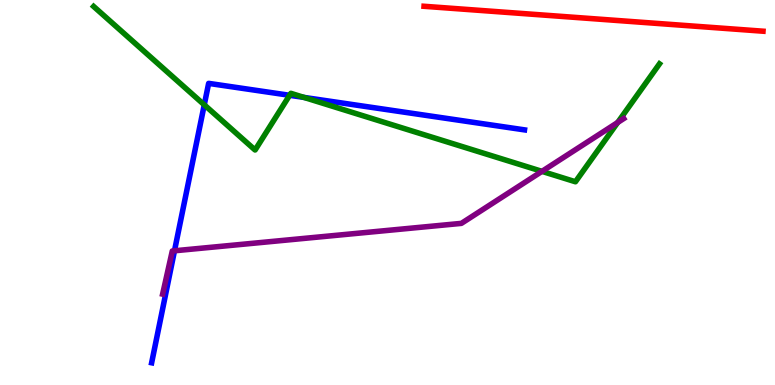[{'lines': ['blue', 'red'], 'intersections': []}, {'lines': ['green', 'red'], 'intersections': []}, {'lines': ['purple', 'red'], 'intersections': []}, {'lines': ['blue', 'green'], 'intersections': [{'x': 2.64, 'y': 7.28}, {'x': 3.74, 'y': 7.52}, {'x': 3.92, 'y': 7.47}]}, {'lines': ['blue', 'purple'], 'intersections': [{'x': 2.25, 'y': 3.49}]}, {'lines': ['green', 'purple'], 'intersections': [{'x': 6.99, 'y': 5.55}, {'x': 7.97, 'y': 6.82}]}]